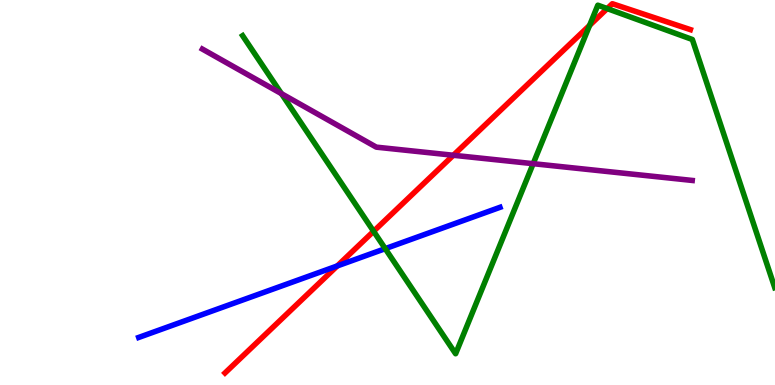[{'lines': ['blue', 'red'], 'intersections': [{'x': 4.35, 'y': 3.09}]}, {'lines': ['green', 'red'], 'intersections': [{'x': 4.82, 'y': 3.99}, {'x': 7.61, 'y': 9.34}, {'x': 7.83, 'y': 9.78}]}, {'lines': ['purple', 'red'], 'intersections': [{'x': 5.85, 'y': 5.97}]}, {'lines': ['blue', 'green'], 'intersections': [{'x': 4.97, 'y': 3.54}]}, {'lines': ['blue', 'purple'], 'intersections': []}, {'lines': ['green', 'purple'], 'intersections': [{'x': 3.63, 'y': 7.57}, {'x': 6.88, 'y': 5.75}]}]